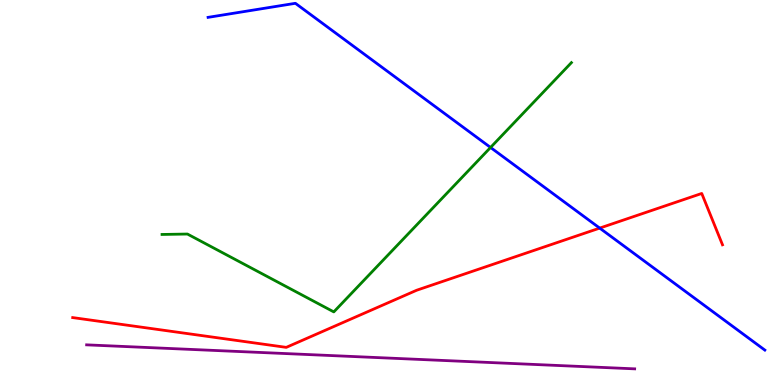[{'lines': ['blue', 'red'], 'intersections': [{'x': 7.74, 'y': 4.08}]}, {'lines': ['green', 'red'], 'intersections': []}, {'lines': ['purple', 'red'], 'intersections': []}, {'lines': ['blue', 'green'], 'intersections': [{'x': 6.33, 'y': 6.17}]}, {'lines': ['blue', 'purple'], 'intersections': []}, {'lines': ['green', 'purple'], 'intersections': []}]